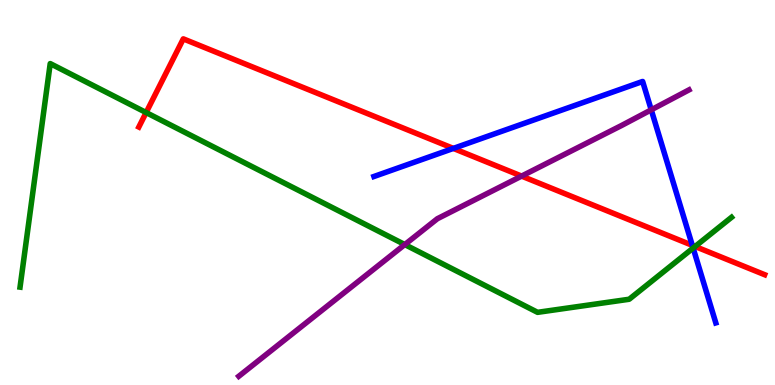[{'lines': ['blue', 'red'], 'intersections': [{'x': 5.85, 'y': 6.15}, {'x': 8.93, 'y': 3.63}]}, {'lines': ['green', 'red'], 'intersections': [{'x': 1.89, 'y': 7.08}, {'x': 8.97, 'y': 3.6}]}, {'lines': ['purple', 'red'], 'intersections': [{'x': 6.73, 'y': 5.43}]}, {'lines': ['blue', 'green'], 'intersections': [{'x': 8.94, 'y': 3.56}]}, {'lines': ['blue', 'purple'], 'intersections': [{'x': 8.4, 'y': 7.15}]}, {'lines': ['green', 'purple'], 'intersections': [{'x': 5.22, 'y': 3.65}]}]